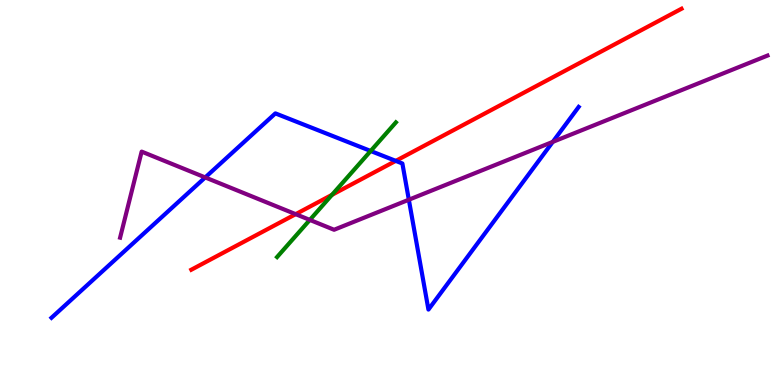[{'lines': ['blue', 'red'], 'intersections': [{'x': 5.11, 'y': 5.82}]}, {'lines': ['green', 'red'], 'intersections': [{'x': 4.28, 'y': 4.94}]}, {'lines': ['purple', 'red'], 'intersections': [{'x': 3.82, 'y': 4.44}]}, {'lines': ['blue', 'green'], 'intersections': [{'x': 4.78, 'y': 6.08}]}, {'lines': ['blue', 'purple'], 'intersections': [{'x': 2.65, 'y': 5.39}, {'x': 5.28, 'y': 4.81}, {'x': 7.13, 'y': 6.31}]}, {'lines': ['green', 'purple'], 'intersections': [{'x': 4.0, 'y': 4.29}]}]